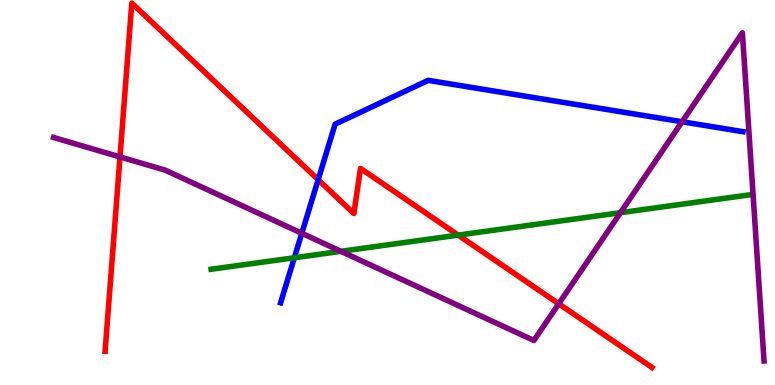[{'lines': ['blue', 'red'], 'intersections': [{'x': 4.11, 'y': 5.33}]}, {'lines': ['green', 'red'], 'intersections': [{'x': 5.91, 'y': 3.89}]}, {'lines': ['purple', 'red'], 'intersections': [{'x': 1.55, 'y': 5.92}, {'x': 7.21, 'y': 2.11}]}, {'lines': ['blue', 'green'], 'intersections': [{'x': 3.8, 'y': 3.31}]}, {'lines': ['blue', 'purple'], 'intersections': [{'x': 3.89, 'y': 3.94}, {'x': 8.8, 'y': 6.84}]}, {'lines': ['green', 'purple'], 'intersections': [{'x': 4.4, 'y': 3.47}, {'x': 8.01, 'y': 4.48}]}]